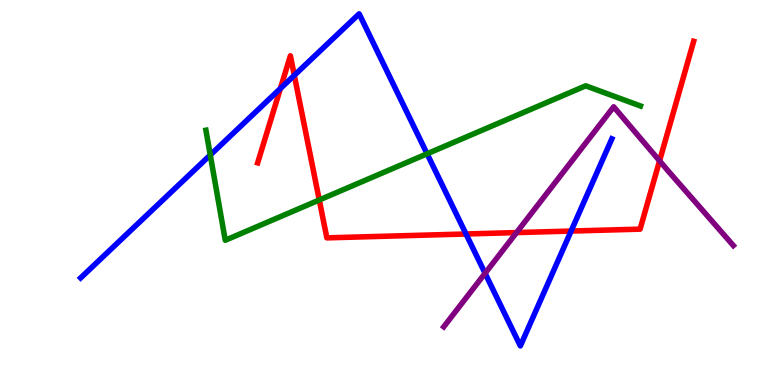[{'lines': ['blue', 'red'], 'intersections': [{'x': 3.62, 'y': 7.7}, {'x': 3.8, 'y': 8.04}, {'x': 6.01, 'y': 3.92}, {'x': 7.37, 'y': 4.0}]}, {'lines': ['green', 'red'], 'intersections': [{'x': 4.12, 'y': 4.81}]}, {'lines': ['purple', 'red'], 'intersections': [{'x': 6.67, 'y': 3.96}, {'x': 8.51, 'y': 5.82}]}, {'lines': ['blue', 'green'], 'intersections': [{'x': 2.71, 'y': 5.97}, {'x': 5.51, 'y': 6.01}]}, {'lines': ['blue', 'purple'], 'intersections': [{'x': 6.26, 'y': 2.9}]}, {'lines': ['green', 'purple'], 'intersections': []}]